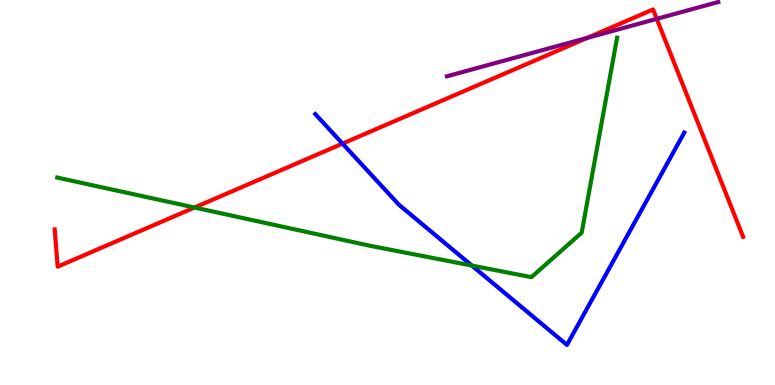[{'lines': ['blue', 'red'], 'intersections': [{'x': 4.42, 'y': 6.27}]}, {'lines': ['green', 'red'], 'intersections': [{'x': 2.51, 'y': 4.61}]}, {'lines': ['purple', 'red'], 'intersections': [{'x': 7.58, 'y': 9.02}, {'x': 8.47, 'y': 9.51}]}, {'lines': ['blue', 'green'], 'intersections': [{'x': 6.09, 'y': 3.1}]}, {'lines': ['blue', 'purple'], 'intersections': []}, {'lines': ['green', 'purple'], 'intersections': []}]